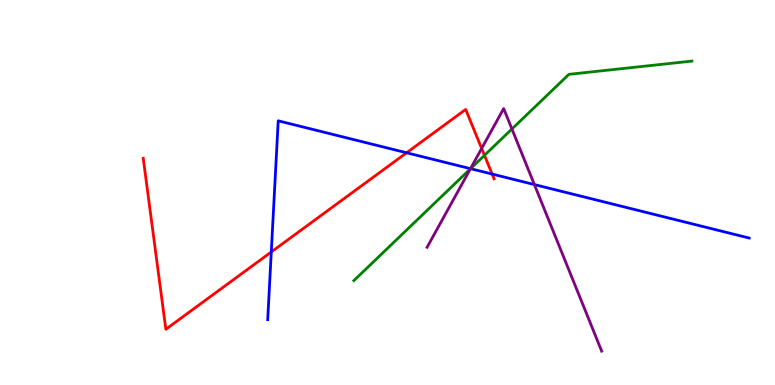[{'lines': ['blue', 'red'], 'intersections': [{'x': 3.5, 'y': 3.46}, {'x': 5.25, 'y': 6.03}, {'x': 6.35, 'y': 5.48}]}, {'lines': ['green', 'red'], 'intersections': [{'x': 6.25, 'y': 5.97}]}, {'lines': ['purple', 'red'], 'intersections': [{'x': 6.21, 'y': 6.14}]}, {'lines': ['blue', 'green'], 'intersections': [{'x': 6.07, 'y': 5.62}]}, {'lines': ['blue', 'purple'], 'intersections': [{'x': 6.07, 'y': 5.62}, {'x': 6.9, 'y': 5.21}]}, {'lines': ['green', 'purple'], 'intersections': [{'x': 6.07, 'y': 5.61}, {'x': 6.61, 'y': 6.65}]}]